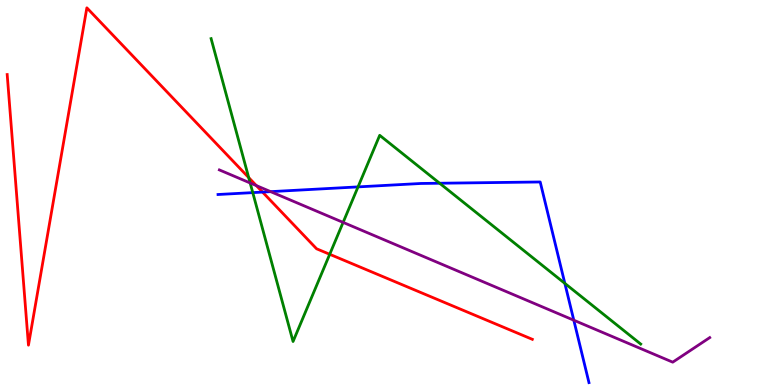[{'lines': ['blue', 'red'], 'intersections': [{'x': 3.39, 'y': 5.01}]}, {'lines': ['green', 'red'], 'intersections': [{'x': 3.21, 'y': 5.39}, {'x': 4.25, 'y': 3.4}]}, {'lines': ['purple', 'red'], 'intersections': [{'x': 3.31, 'y': 5.18}]}, {'lines': ['blue', 'green'], 'intersections': [{'x': 3.26, 'y': 5.0}, {'x': 4.62, 'y': 5.15}, {'x': 5.67, 'y': 5.24}, {'x': 7.29, 'y': 2.64}]}, {'lines': ['blue', 'purple'], 'intersections': [{'x': 3.49, 'y': 5.02}, {'x': 7.4, 'y': 1.68}]}, {'lines': ['green', 'purple'], 'intersections': [{'x': 3.23, 'y': 5.25}, {'x': 4.43, 'y': 4.22}]}]